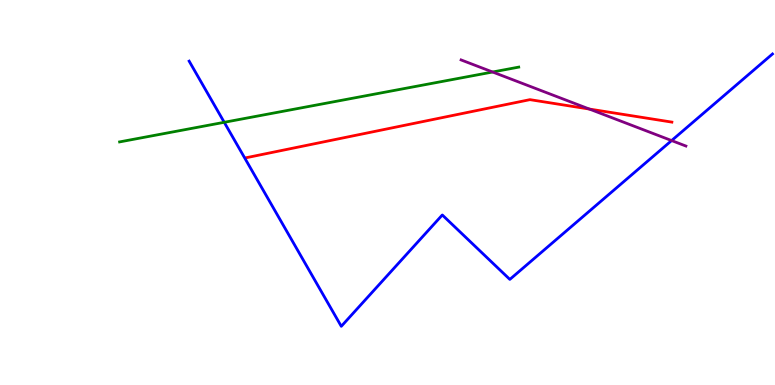[{'lines': ['blue', 'red'], 'intersections': []}, {'lines': ['green', 'red'], 'intersections': []}, {'lines': ['purple', 'red'], 'intersections': [{'x': 7.6, 'y': 7.17}]}, {'lines': ['blue', 'green'], 'intersections': [{'x': 2.89, 'y': 6.82}]}, {'lines': ['blue', 'purple'], 'intersections': [{'x': 8.67, 'y': 6.35}]}, {'lines': ['green', 'purple'], 'intersections': [{'x': 6.36, 'y': 8.13}]}]